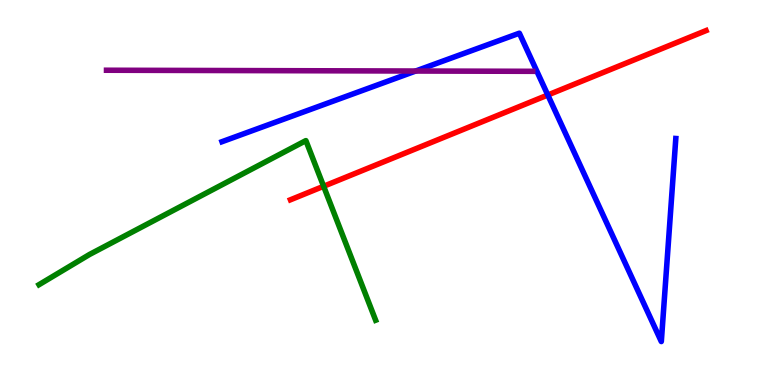[{'lines': ['blue', 'red'], 'intersections': [{'x': 7.07, 'y': 7.53}]}, {'lines': ['green', 'red'], 'intersections': [{'x': 4.18, 'y': 5.16}]}, {'lines': ['purple', 'red'], 'intersections': []}, {'lines': ['blue', 'green'], 'intersections': []}, {'lines': ['blue', 'purple'], 'intersections': [{'x': 5.36, 'y': 8.16}]}, {'lines': ['green', 'purple'], 'intersections': []}]